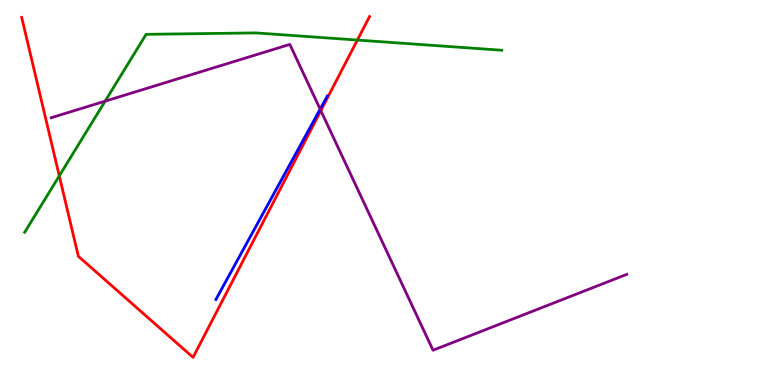[{'lines': ['blue', 'red'], 'intersections': []}, {'lines': ['green', 'red'], 'intersections': [{'x': 0.765, 'y': 5.43}, {'x': 4.61, 'y': 8.96}]}, {'lines': ['purple', 'red'], 'intersections': [{'x': 4.14, 'y': 7.13}]}, {'lines': ['blue', 'green'], 'intersections': []}, {'lines': ['blue', 'purple'], 'intersections': [{'x': 4.13, 'y': 7.16}]}, {'lines': ['green', 'purple'], 'intersections': [{'x': 1.36, 'y': 7.37}]}]